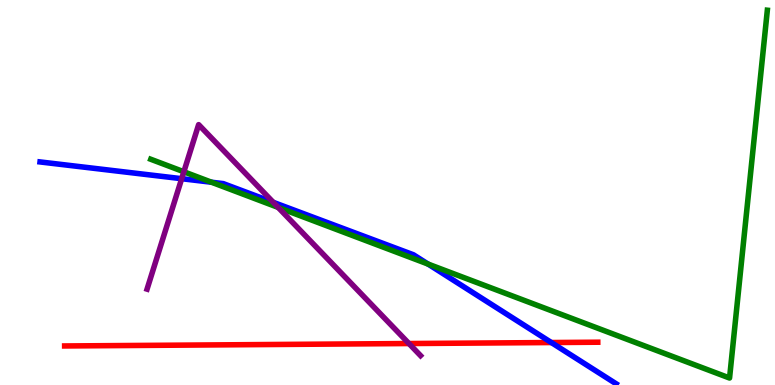[{'lines': ['blue', 'red'], 'intersections': [{'x': 7.11, 'y': 1.1}]}, {'lines': ['green', 'red'], 'intersections': []}, {'lines': ['purple', 'red'], 'intersections': [{'x': 5.28, 'y': 1.08}]}, {'lines': ['blue', 'green'], 'intersections': [{'x': 2.73, 'y': 5.27}, {'x': 5.52, 'y': 3.14}]}, {'lines': ['blue', 'purple'], 'intersections': [{'x': 2.34, 'y': 5.36}, {'x': 3.53, 'y': 4.74}]}, {'lines': ['green', 'purple'], 'intersections': [{'x': 2.37, 'y': 5.54}, {'x': 3.59, 'y': 4.61}]}]